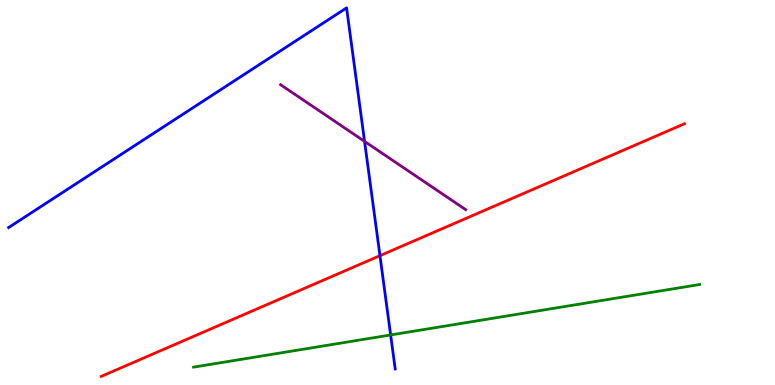[{'lines': ['blue', 'red'], 'intersections': [{'x': 4.9, 'y': 3.36}]}, {'lines': ['green', 'red'], 'intersections': []}, {'lines': ['purple', 'red'], 'intersections': []}, {'lines': ['blue', 'green'], 'intersections': [{'x': 5.04, 'y': 1.3}]}, {'lines': ['blue', 'purple'], 'intersections': [{'x': 4.7, 'y': 6.33}]}, {'lines': ['green', 'purple'], 'intersections': []}]